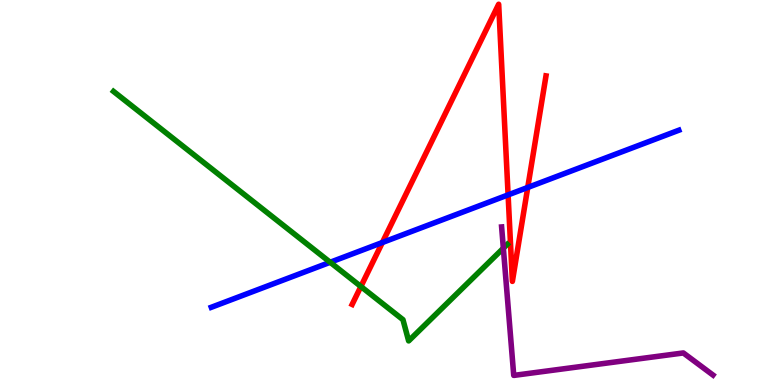[{'lines': ['blue', 'red'], 'intersections': [{'x': 4.93, 'y': 3.7}, {'x': 6.56, 'y': 4.94}, {'x': 6.81, 'y': 5.13}]}, {'lines': ['green', 'red'], 'intersections': [{'x': 4.66, 'y': 2.56}]}, {'lines': ['purple', 'red'], 'intersections': []}, {'lines': ['blue', 'green'], 'intersections': [{'x': 4.26, 'y': 3.19}]}, {'lines': ['blue', 'purple'], 'intersections': []}, {'lines': ['green', 'purple'], 'intersections': [{'x': 6.49, 'y': 3.55}]}]